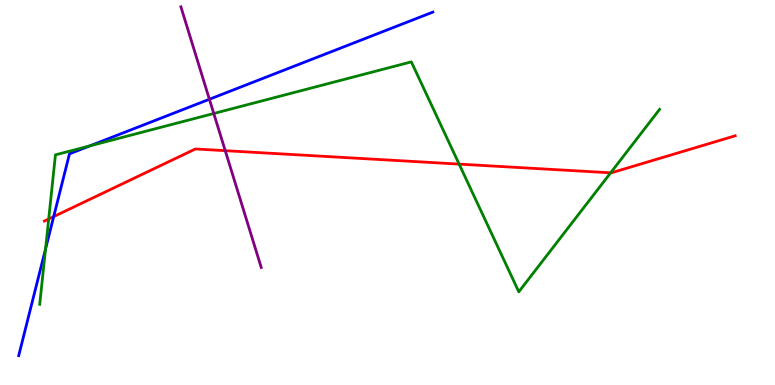[{'lines': ['blue', 'red'], 'intersections': [{'x': 0.693, 'y': 4.37}]}, {'lines': ['green', 'red'], 'intersections': [{'x': 0.628, 'y': 4.31}, {'x': 5.92, 'y': 5.74}, {'x': 7.88, 'y': 5.51}]}, {'lines': ['purple', 'red'], 'intersections': [{'x': 2.91, 'y': 6.09}]}, {'lines': ['blue', 'green'], 'intersections': [{'x': 0.588, 'y': 3.53}, {'x': 1.16, 'y': 6.21}]}, {'lines': ['blue', 'purple'], 'intersections': [{'x': 2.7, 'y': 7.42}]}, {'lines': ['green', 'purple'], 'intersections': [{'x': 2.76, 'y': 7.05}]}]